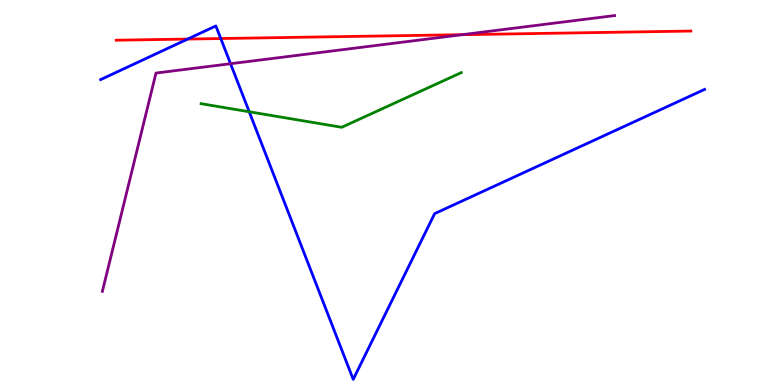[{'lines': ['blue', 'red'], 'intersections': [{'x': 2.42, 'y': 8.99}, {'x': 2.85, 'y': 9.0}]}, {'lines': ['green', 'red'], 'intersections': []}, {'lines': ['purple', 'red'], 'intersections': [{'x': 5.96, 'y': 9.1}]}, {'lines': ['blue', 'green'], 'intersections': [{'x': 3.22, 'y': 7.1}]}, {'lines': ['blue', 'purple'], 'intersections': [{'x': 2.97, 'y': 8.34}]}, {'lines': ['green', 'purple'], 'intersections': []}]